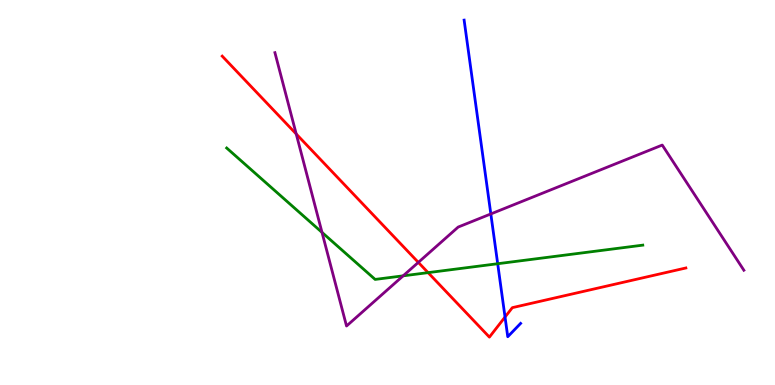[{'lines': ['blue', 'red'], 'intersections': [{'x': 6.52, 'y': 1.77}]}, {'lines': ['green', 'red'], 'intersections': [{'x': 5.52, 'y': 2.92}]}, {'lines': ['purple', 'red'], 'intersections': [{'x': 3.82, 'y': 6.52}, {'x': 5.4, 'y': 3.18}]}, {'lines': ['blue', 'green'], 'intersections': [{'x': 6.42, 'y': 3.15}]}, {'lines': ['blue', 'purple'], 'intersections': [{'x': 6.33, 'y': 4.44}]}, {'lines': ['green', 'purple'], 'intersections': [{'x': 4.15, 'y': 3.96}, {'x': 5.2, 'y': 2.84}]}]